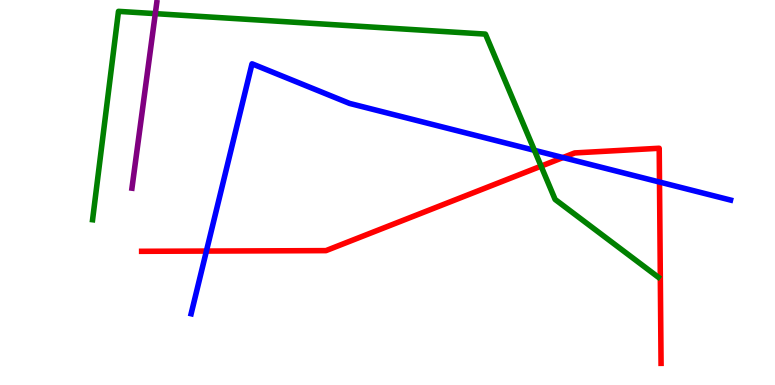[{'lines': ['blue', 'red'], 'intersections': [{'x': 2.66, 'y': 3.48}, {'x': 7.26, 'y': 5.91}, {'x': 8.51, 'y': 5.27}]}, {'lines': ['green', 'red'], 'intersections': [{'x': 6.98, 'y': 5.68}]}, {'lines': ['purple', 'red'], 'intersections': []}, {'lines': ['blue', 'green'], 'intersections': [{'x': 6.9, 'y': 6.1}]}, {'lines': ['blue', 'purple'], 'intersections': []}, {'lines': ['green', 'purple'], 'intersections': [{'x': 2.0, 'y': 9.65}]}]